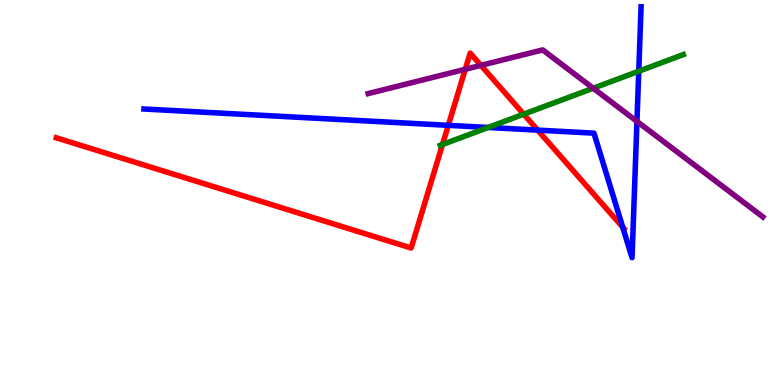[{'lines': ['blue', 'red'], 'intersections': [{'x': 5.78, 'y': 6.74}, {'x': 6.94, 'y': 6.62}, {'x': 8.04, 'y': 4.1}]}, {'lines': ['green', 'red'], 'intersections': [{'x': 5.71, 'y': 6.25}, {'x': 6.76, 'y': 7.03}]}, {'lines': ['purple', 'red'], 'intersections': [{'x': 6.0, 'y': 8.2}, {'x': 6.21, 'y': 8.3}]}, {'lines': ['blue', 'green'], 'intersections': [{'x': 6.3, 'y': 6.69}, {'x': 8.24, 'y': 8.15}]}, {'lines': ['blue', 'purple'], 'intersections': [{'x': 8.22, 'y': 6.85}]}, {'lines': ['green', 'purple'], 'intersections': [{'x': 7.65, 'y': 7.71}]}]